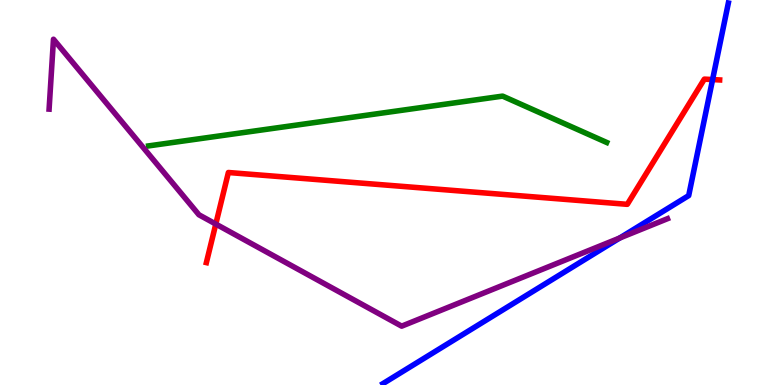[{'lines': ['blue', 'red'], 'intersections': [{'x': 9.19, 'y': 7.93}]}, {'lines': ['green', 'red'], 'intersections': []}, {'lines': ['purple', 'red'], 'intersections': [{'x': 2.78, 'y': 4.18}]}, {'lines': ['blue', 'green'], 'intersections': []}, {'lines': ['blue', 'purple'], 'intersections': [{'x': 8.0, 'y': 3.82}]}, {'lines': ['green', 'purple'], 'intersections': []}]